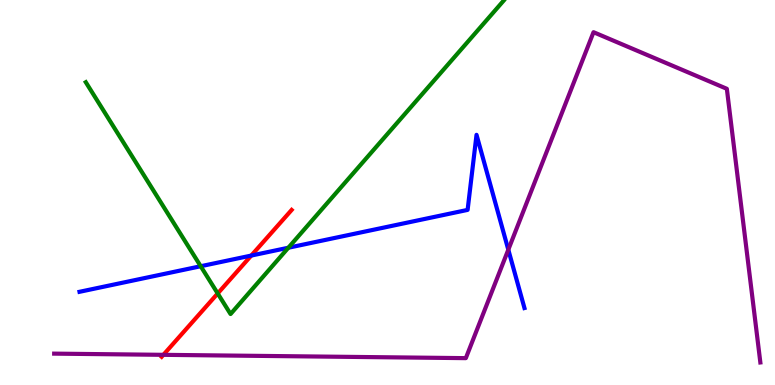[{'lines': ['blue', 'red'], 'intersections': [{'x': 3.24, 'y': 3.36}]}, {'lines': ['green', 'red'], 'intersections': [{'x': 2.81, 'y': 2.38}]}, {'lines': ['purple', 'red'], 'intersections': [{'x': 2.11, 'y': 0.784}]}, {'lines': ['blue', 'green'], 'intersections': [{'x': 2.59, 'y': 3.08}, {'x': 3.72, 'y': 3.57}]}, {'lines': ['blue', 'purple'], 'intersections': [{'x': 6.56, 'y': 3.51}]}, {'lines': ['green', 'purple'], 'intersections': []}]